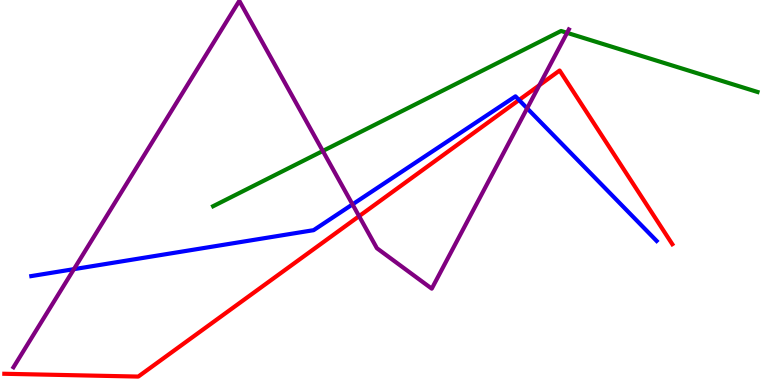[{'lines': ['blue', 'red'], 'intersections': [{'x': 6.7, 'y': 7.4}]}, {'lines': ['green', 'red'], 'intersections': []}, {'lines': ['purple', 'red'], 'intersections': [{'x': 4.63, 'y': 4.38}, {'x': 6.96, 'y': 7.79}]}, {'lines': ['blue', 'green'], 'intersections': []}, {'lines': ['blue', 'purple'], 'intersections': [{'x': 0.954, 'y': 3.01}, {'x': 4.55, 'y': 4.69}, {'x': 6.8, 'y': 7.19}]}, {'lines': ['green', 'purple'], 'intersections': [{'x': 4.17, 'y': 6.08}, {'x': 7.32, 'y': 9.15}]}]